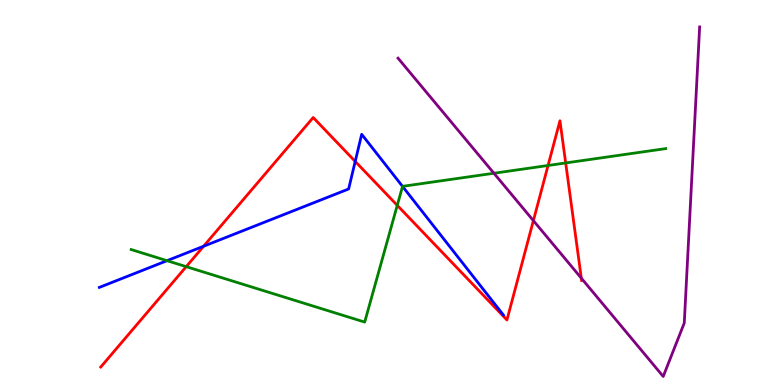[{'lines': ['blue', 'red'], 'intersections': [{'x': 2.63, 'y': 3.6}, {'x': 4.58, 'y': 5.81}]}, {'lines': ['green', 'red'], 'intersections': [{'x': 2.4, 'y': 3.07}, {'x': 5.13, 'y': 4.67}, {'x': 7.07, 'y': 5.7}, {'x': 7.3, 'y': 5.77}]}, {'lines': ['purple', 'red'], 'intersections': [{'x': 6.88, 'y': 4.27}, {'x': 7.5, 'y': 2.77}]}, {'lines': ['blue', 'green'], 'intersections': [{'x': 2.16, 'y': 3.23}, {'x': 5.19, 'y': 5.16}]}, {'lines': ['blue', 'purple'], 'intersections': []}, {'lines': ['green', 'purple'], 'intersections': [{'x': 6.37, 'y': 5.5}]}]